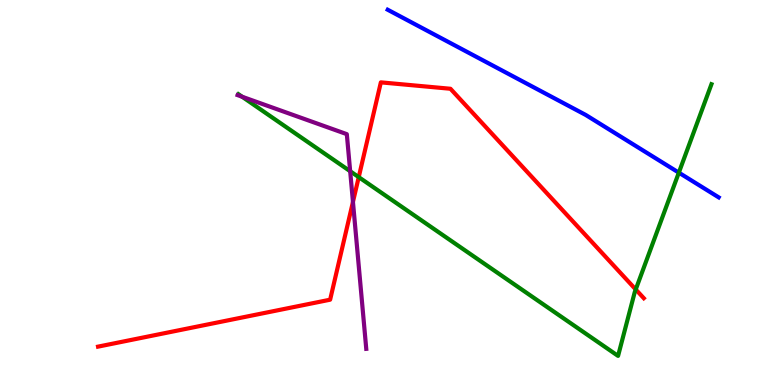[{'lines': ['blue', 'red'], 'intersections': []}, {'lines': ['green', 'red'], 'intersections': [{'x': 4.63, 'y': 5.4}, {'x': 8.2, 'y': 2.48}]}, {'lines': ['purple', 'red'], 'intersections': [{'x': 4.55, 'y': 4.76}]}, {'lines': ['blue', 'green'], 'intersections': [{'x': 8.76, 'y': 5.52}]}, {'lines': ['blue', 'purple'], 'intersections': []}, {'lines': ['green', 'purple'], 'intersections': [{'x': 3.12, 'y': 7.49}, {'x': 4.52, 'y': 5.55}]}]